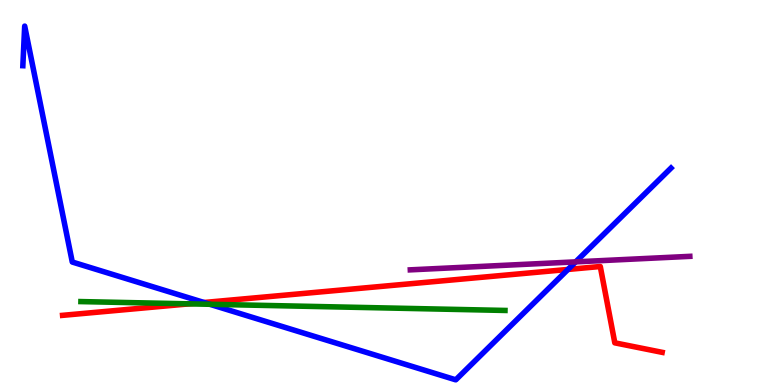[{'lines': ['blue', 'red'], 'intersections': [{'x': 2.63, 'y': 2.14}, {'x': 7.33, 'y': 3.0}]}, {'lines': ['green', 'red'], 'intersections': [{'x': 2.44, 'y': 2.11}]}, {'lines': ['purple', 'red'], 'intersections': []}, {'lines': ['blue', 'green'], 'intersections': [{'x': 2.71, 'y': 2.1}]}, {'lines': ['blue', 'purple'], 'intersections': [{'x': 7.43, 'y': 3.2}]}, {'lines': ['green', 'purple'], 'intersections': []}]